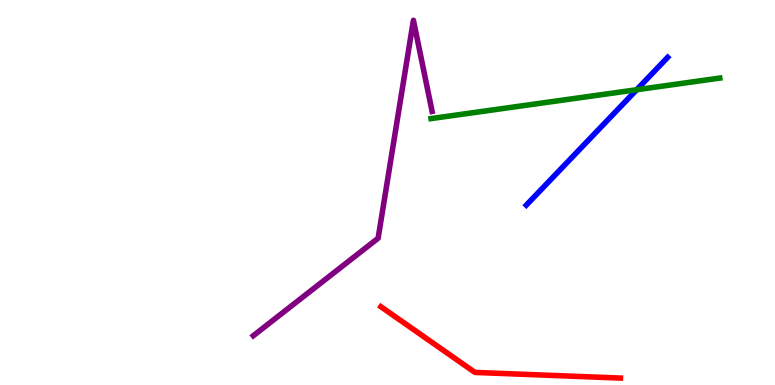[{'lines': ['blue', 'red'], 'intersections': []}, {'lines': ['green', 'red'], 'intersections': []}, {'lines': ['purple', 'red'], 'intersections': []}, {'lines': ['blue', 'green'], 'intersections': [{'x': 8.22, 'y': 7.67}]}, {'lines': ['blue', 'purple'], 'intersections': []}, {'lines': ['green', 'purple'], 'intersections': []}]